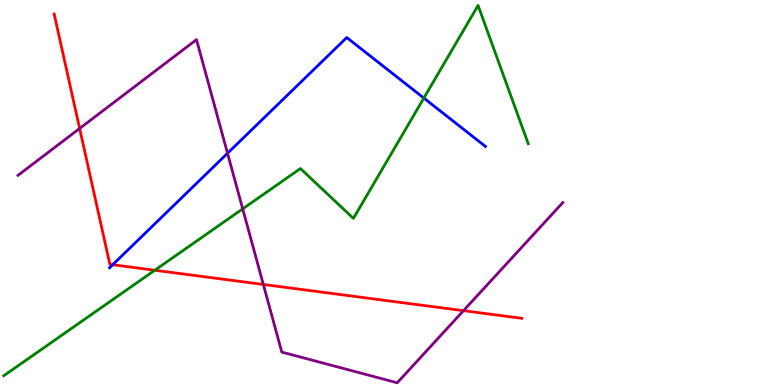[{'lines': ['blue', 'red'], 'intersections': [{'x': 1.45, 'y': 3.12}]}, {'lines': ['green', 'red'], 'intersections': [{'x': 2.0, 'y': 2.98}]}, {'lines': ['purple', 'red'], 'intersections': [{'x': 1.03, 'y': 6.66}, {'x': 3.4, 'y': 2.61}, {'x': 5.98, 'y': 1.93}]}, {'lines': ['blue', 'green'], 'intersections': [{'x': 5.47, 'y': 7.45}]}, {'lines': ['blue', 'purple'], 'intersections': [{'x': 2.94, 'y': 6.02}]}, {'lines': ['green', 'purple'], 'intersections': [{'x': 3.13, 'y': 4.57}]}]